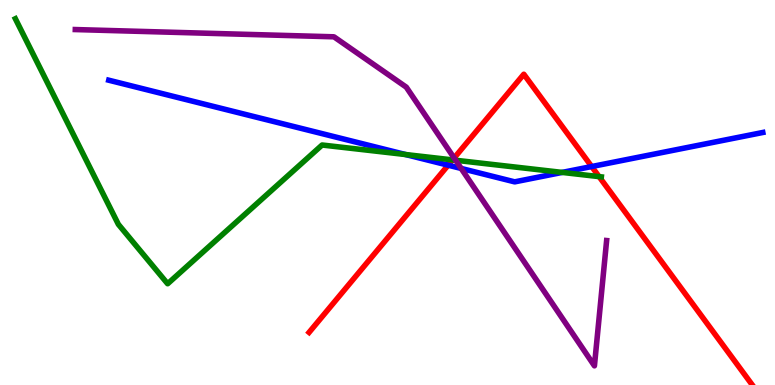[{'lines': ['blue', 'red'], 'intersections': [{'x': 5.78, 'y': 5.71}, {'x': 7.63, 'y': 5.67}]}, {'lines': ['green', 'red'], 'intersections': [{'x': 5.84, 'y': 5.85}, {'x': 7.73, 'y': 5.41}]}, {'lines': ['purple', 'red'], 'intersections': [{'x': 5.86, 'y': 5.9}]}, {'lines': ['blue', 'green'], 'intersections': [{'x': 5.23, 'y': 5.99}, {'x': 7.25, 'y': 5.52}]}, {'lines': ['blue', 'purple'], 'intersections': [{'x': 5.95, 'y': 5.62}]}, {'lines': ['green', 'purple'], 'intersections': [{'x': 5.88, 'y': 5.84}]}]